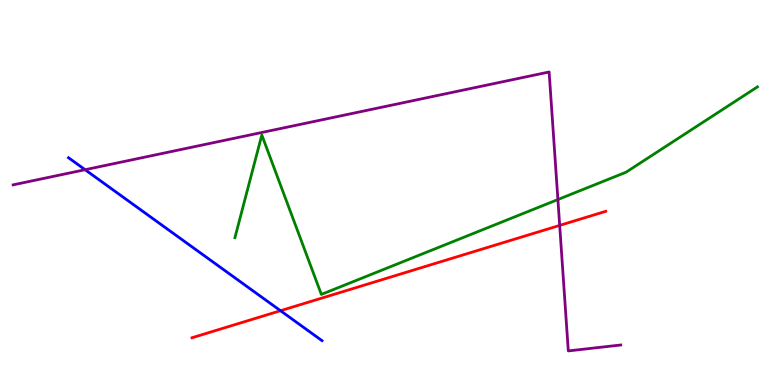[{'lines': ['blue', 'red'], 'intersections': [{'x': 3.62, 'y': 1.93}]}, {'lines': ['green', 'red'], 'intersections': []}, {'lines': ['purple', 'red'], 'intersections': [{'x': 7.22, 'y': 4.15}]}, {'lines': ['blue', 'green'], 'intersections': []}, {'lines': ['blue', 'purple'], 'intersections': [{'x': 1.1, 'y': 5.59}]}, {'lines': ['green', 'purple'], 'intersections': [{'x': 7.2, 'y': 4.82}]}]